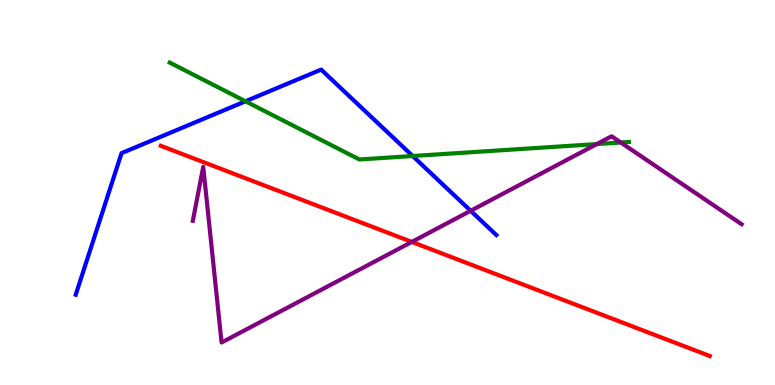[{'lines': ['blue', 'red'], 'intersections': []}, {'lines': ['green', 'red'], 'intersections': []}, {'lines': ['purple', 'red'], 'intersections': [{'x': 5.31, 'y': 3.72}]}, {'lines': ['blue', 'green'], 'intersections': [{'x': 3.17, 'y': 7.37}, {'x': 5.32, 'y': 5.95}]}, {'lines': ['blue', 'purple'], 'intersections': [{'x': 6.07, 'y': 4.53}]}, {'lines': ['green', 'purple'], 'intersections': [{'x': 7.7, 'y': 6.26}, {'x': 8.01, 'y': 6.3}]}]